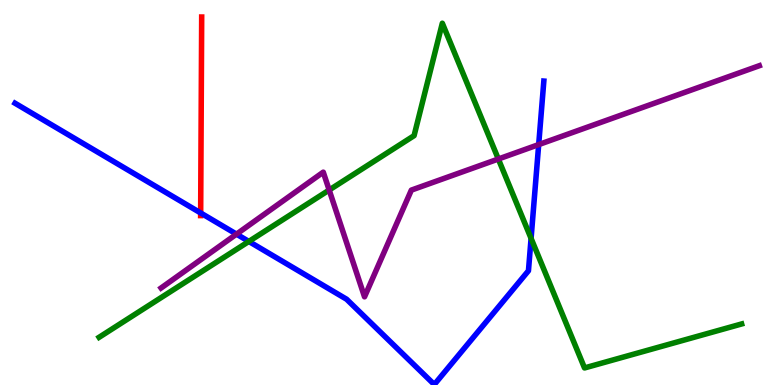[{'lines': ['blue', 'red'], 'intersections': [{'x': 2.59, 'y': 4.47}]}, {'lines': ['green', 'red'], 'intersections': []}, {'lines': ['purple', 'red'], 'intersections': []}, {'lines': ['blue', 'green'], 'intersections': [{'x': 3.21, 'y': 3.73}, {'x': 6.85, 'y': 3.81}]}, {'lines': ['blue', 'purple'], 'intersections': [{'x': 3.05, 'y': 3.92}, {'x': 6.95, 'y': 6.24}]}, {'lines': ['green', 'purple'], 'intersections': [{'x': 4.25, 'y': 5.06}, {'x': 6.43, 'y': 5.87}]}]